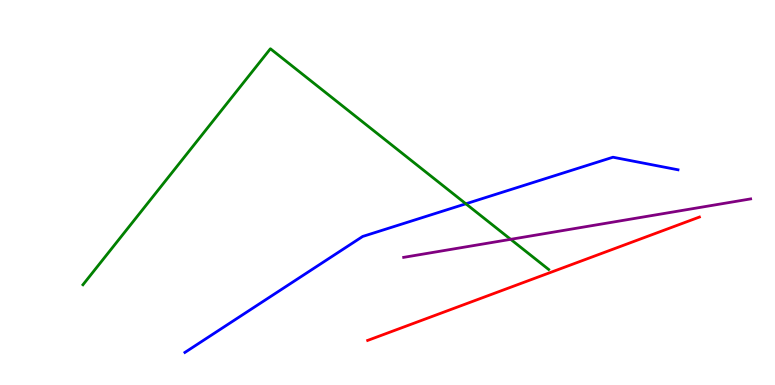[{'lines': ['blue', 'red'], 'intersections': []}, {'lines': ['green', 'red'], 'intersections': []}, {'lines': ['purple', 'red'], 'intersections': []}, {'lines': ['blue', 'green'], 'intersections': [{'x': 6.01, 'y': 4.71}]}, {'lines': ['blue', 'purple'], 'intersections': []}, {'lines': ['green', 'purple'], 'intersections': [{'x': 6.59, 'y': 3.78}]}]